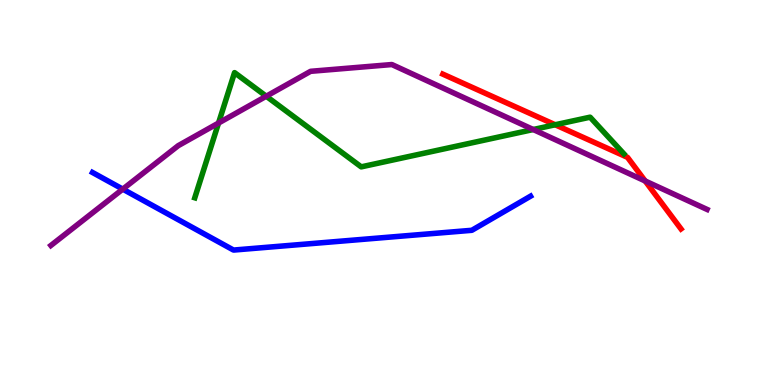[{'lines': ['blue', 'red'], 'intersections': []}, {'lines': ['green', 'red'], 'intersections': [{'x': 7.16, 'y': 6.76}]}, {'lines': ['purple', 'red'], 'intersections': [{'x': 8.32, 'y': 5.3}]}, {'lines': ['blue', 'green'], 'intersections': []}, {'lines': ['blue', 'purple'], 'intersections': [{'x': 1.58, 'y': 5.09}]}, {'lines': ['green', 'purple'], 'intersections': [{'x': 2.82, 'y': 6.8}, {'x': 3.44, 'y': 7.5}, {'x': 6.88, 'y': 6.64}]}]